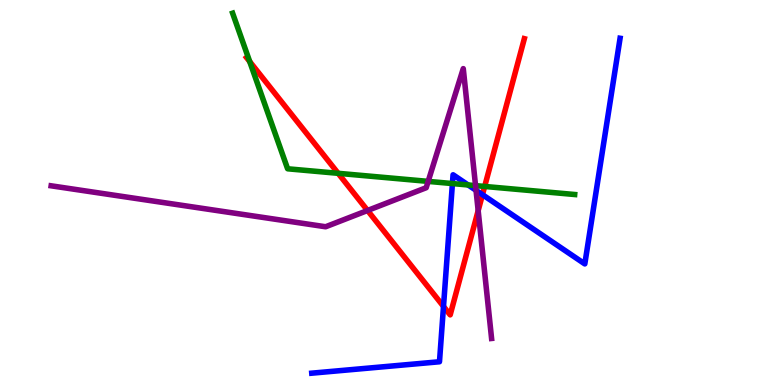[{'lines': ['blue', 'red'], 'intersections': [{'x': 5.72, 'y': 2.04}, {'x': 6.23, 'y': 4.94}]}, {'lines': ['green', 'red'], 'intersections': [{'x': 3.22, 'y': 8.4}, {'x': 4.36, 'y': 5.5}, {'x': 6.25, 'y': 5.16}]}, {'lines': ['purple', 'red'], 'intersections': [{'x': 4.74, 'y': 4.53}, {'x': 6.17, 'y': 4.53}]}, {'lines': ['blue', 'green'], 'intersections': [{'x': 5.84, 'y': 5.23}, {'x': 6.04, 'y': 5.2}]}, {'lines': ['blue', 'purple'], 'intersections': [{'x': 6.14, 'y': 5.06}]}, {'lines': ['green', 'purple'], 'intersections': [{'x': 5.52, 'y': 5.29}, {'x': 6.14, 'y': 5.18}]}]